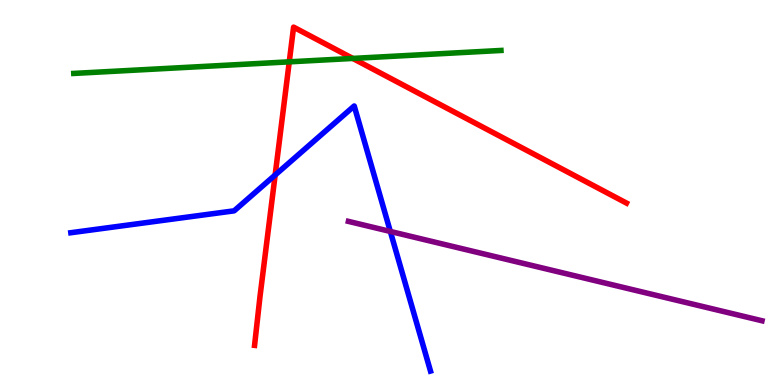[{'lines': ['blue', 'red'], 'intersections': [{'x': 3.55, 'y': 5.45}]}, {'lines': ['green', 'red'], 'intersections': [{'x': 3.73, 'y': 8.39}, {'x': 4.55, 'y': 8.48}]}, {'lines': ['purple', 'red'], 'intersections': []}, {'lines': ['blue', 'green'], 'intersections': []}, {'lines': ['blue', 'purple'], 'intersections': [{'x': 5.04, 'y': 3.99}]}, {'lines': ['green', 'purple'], 'intersections': []}]